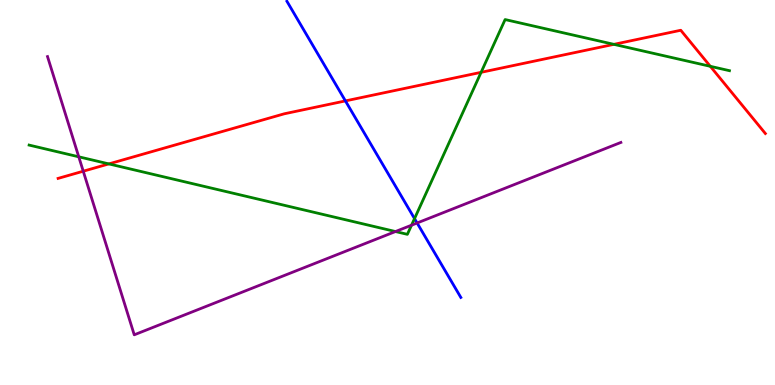[{'lines': ['blue', 'red'], 'intersections': [{'x': 4.46, 'y': 7.38}]}, {'lines': ['green', 'red'], 'intersections': [{'x': 1.4, 'y': 5.74}, {'x': 6.21, 'y': 8.12}, {'x': 7.92, 'y': 8.85}, {'x': 9.17, 'y': 8.28}]}, {'lines': ['purple', 'red'], 'intersections': [{'x': 1.07, 'y': 5.55}]}, {'lines': ['blue', 'green'], 'intersections': [{'x': 5.35, 'y': 4.32}]}, {'lines': ['blue', 'purple'], 'intersections': [{'x': 5.38, 'y': 4.21}]}, {'lines': ['green', 'purple'], 'intersections': [{'x': 1.02, 'y': 5.93}, {'x': 5.1, 'y': 3.99}, {'x': 5.31, 'y': 4.15}]}]